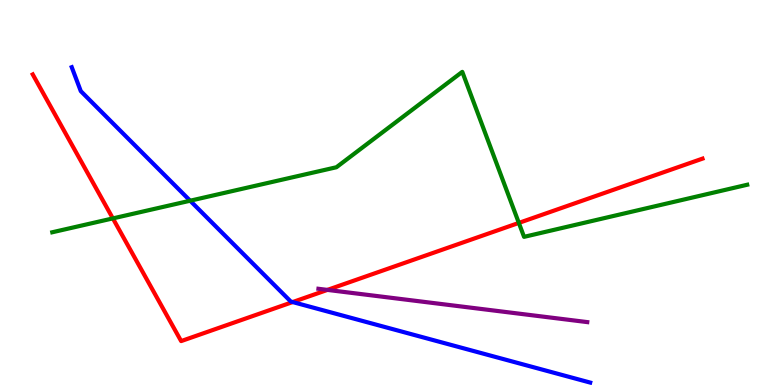[{'lines': ['blue', 'red'], 'intersections': [{'x': 3.78, 'y': 2.15}]}, {'lines': ['green', 'red'], 'intersections': [{'x': 1.46, 'y': 4.33}, {'x': 6.69, 'y': 4.21}]}, {'lines': ['purple', 'red'], 'intersections': [{'x': 4.22, 'y': 2.47}]}, {'lines': ['blue', 'green'], 'intersections': [{'x': 2.45, 'y': 4.79}]}, {'lines': ['blue', 'purple'], 'intersections': []}, {'lines': ['green', 'purple'], 'intersections': []}]